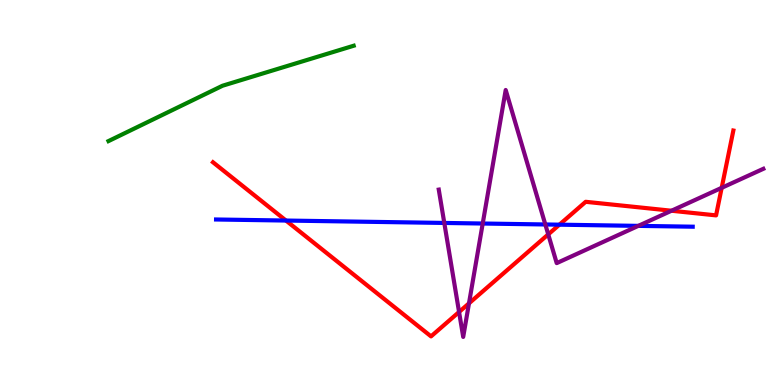[{'lines': ['blue', 'red'], 'intersections': [{'x': 3.69, 'y': 4.27}, {'x': 7.22, 'y': 4.16}]}, {'lines': ['green', 'red'], 'intersections': []}, {'lines': ['purple', 'red'], 'intersections': [{'x': 5.92, 'y': 1.9}, {'x': 6.05, 'y': 2.12}, {'x': 7.07, 'y': 3.91}, {'x': 8.66, 'y': 4.53}, {'x': 9.31, 'y': 5.12}]}, {'lines': ['blue', 'green'], 'intersections': []}, {'lines': ['blue', 'purple'], 'intersections': [{'x': 5.73, 'y': 4.21}, {'x': 6.23, 'y': 4.19}, {'x': 7.04, 'y': 4.17}, {'x': 8.24, 'y': 4.13}]}, {'lines': ['green', 'purple'], 'intersections': []}]